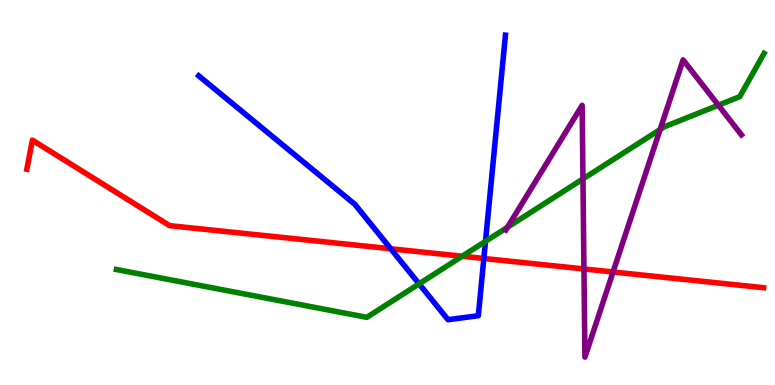[{'lines': ['blue', 'red'], 'intersections': [{'x': 5.04, 'y': 3.54}, {'x': 6.24, 'y': 3.29}]}, {'lines': ['green', 'red'], 'intersections': [{'x': 5.96, 'y': 3.34}]}, {'lines': ['purple', 'red'], 'intersections': [{'x': 7.53, 'y': 3.01}, {'x': 7.91, 'y': 2.94}]}, {'lines': ['blue', 'green'], 'intersections': [{'x': 5.41, 'y': 2.63}, {'x': 6.26, 'y': 3.73}]}, {'lines': ['blue', 'purple'], 'intersections': []}, {'lines': ['green', 'purple'], 'intersections': [{'x': 6.55, 'y': 4.1}, {'x': 7.52, 'y': 5.35}, {'x': 8.52, 'y': 6.64}, {'x': 9.27, 'y': 7.27}]}]